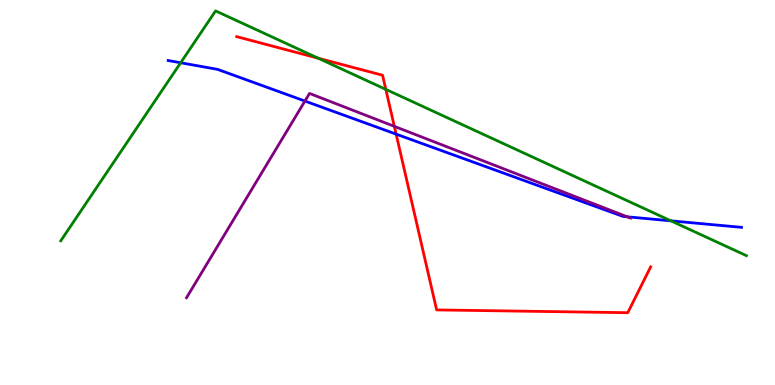[{'lines': ['blue', 'red'], 'intersections': [{'x': 5.11, 'y': 6.52}]}, {'lines': ['green', 'red'], 'intersections': [{'x': 4.11, 'y': 8.49}, {'x': 4.98, 'y': 7.68}]}, {'lines': ['purple', 'red'], 'intersections': [{'x': 5.09, 'y': 6.72}]}, {'lines': ['blue', 'green'], 'intersections': [{'x': 2.33, 'y': 8.37}, {'x': 8.66, 'y': 4.26}]}, {'lines': ['blue', 'purple'], 'intersections': [{'x': 3.93, 'y': 7.38}, {'x': 8.09, 'y': 4.37}]}, {'lines': ['green', 'purple'], 'intersections': []}]